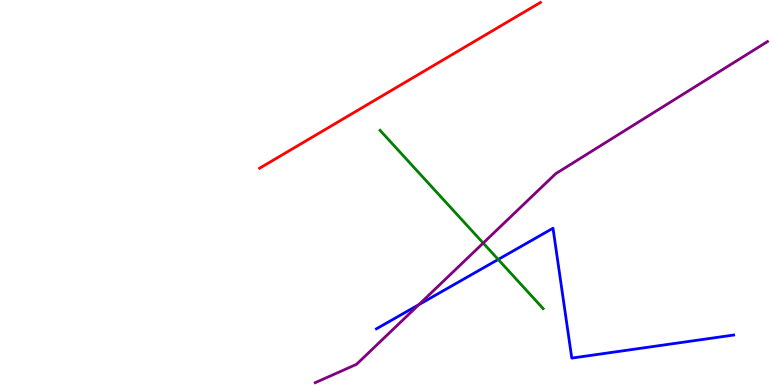[{'lines': ['blue', 'red'], 'intersections': []}, {'lines': ['green', 'red'], 'intersections': []}, {'lines': ['purple', 'red'], 'intersections': []}, {'lines': ['blue', 'green'], 'intersections': [{'x': 6.43, 'y': 3.26}]}, {'lines': ['blue', 'purple'], 'intersections': [{'x': 5.4, 'y': 2.09}]}, {'lines': ['green', 'purple'], 'intersections': [{'x': 6.23, 'y': 3.69}]}]